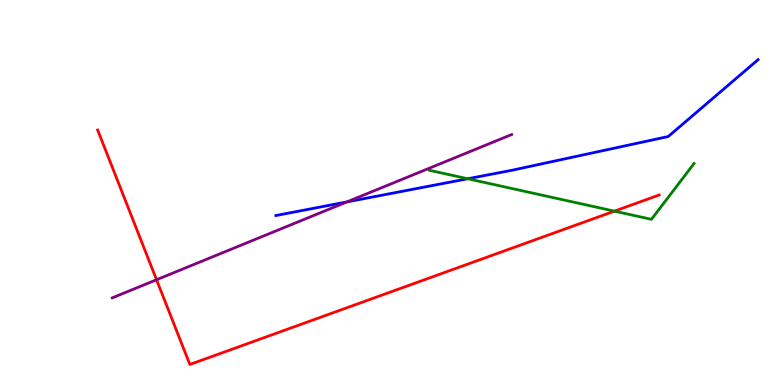[{'lines': ['blue', 'red'], 'intersections': []}, {'lines': ['green', 'red'], 'intersections': [{'x': 7.93, 'y': 4.52}]}, {'lines': ['purple', 'red'], 'intersections': [{'x': 2.02, 'y': 2.73}]}, {'lines': ['blue', 'green'], 'intersections': [{'x': 6.04, 'y': 5.36}]}, {'lines': ['blue', 'purple'], 'intersections': [{'x': 4.48, 'y': 4.75}]}, {'lines': ['green', 'purple'], 'intersections': []}]